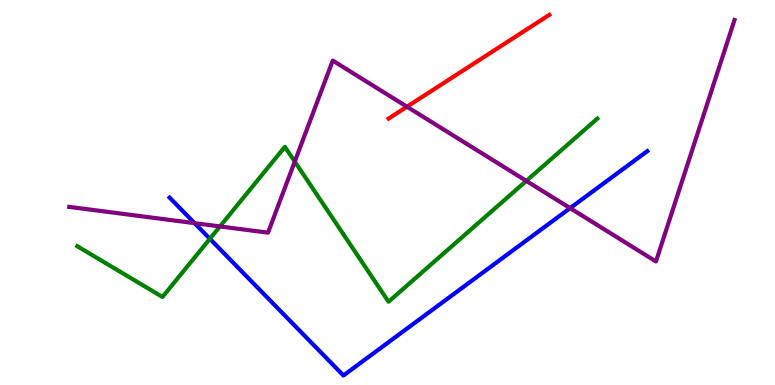[{'lines': ['blue', 'red'], 'intersections': []}, {'lines': ['green', 'red'], 'intersections': []}, {'lines': ['purple', 'red'], 'intersections': [{'x': 5.25, 'y': 7.23}]}, {'lines': ['blue', 'green'], 'intersections': [{'x': 2.71, 'y': 3.8}]}, {'lines': ['blue', 'purple'], 'intersections': [{'x': 2.51, 'y': 4.2}, {'x': 7.36, 'y': 4.59}]}, {'lines': ['green', 'purple'], 'intersections': [{'x': 2.84, 'y': 4.12}, {'x': 3.8, 'y': 5.8}, {'x': 6.79, 'y': 5.3}]}]